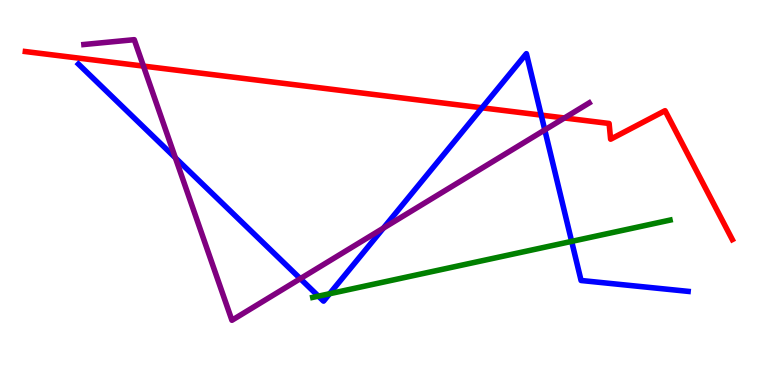[{'lines': ['blue', 'red'], 'intersections': [{'x': 6.22, 'y': 7.2}, {'x': 6.98, 'y': 7.01}]}, {'lines': ['green', 'red'], 'intersections': []}, {'lines': ['purple', 'red'], 'intersections': [{'x': 1.85, 'y': 8.28}, {'x': 7.28, 'y': 6.94}]}, {'lines': ['blue', 'green'], 'intersections': [{'x': 4.11, 'y': 2.31}, {'x': 4.25, 'y': 2.37}, {'x': 7.38, 'y': 3.73}]}, {'lines': ['blue', 'purple'], 'intersections': [{'x': 2.26, 'y': 5.9}, {'x': 3.87, 'y': 2.76}, {'x': 4.95, 'y': 4.08}, {'x': 7.03, 'y': 6.63}]}, {'lines': ['green', 'purple'], 'intersections': []}]